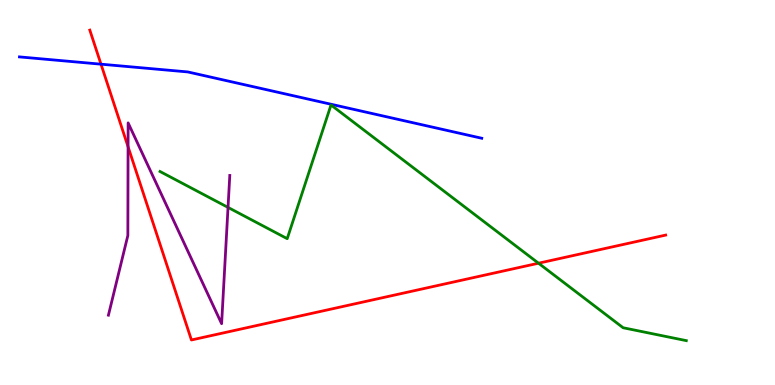[{'lines': ['blue', 'red'], 'intersections': [{'x': 1.3, 'y': 8.33}]}, {'lines': ['green', 'red'], 'intersections': [{'x': 6.95, 'y': 3.16}]}, {'lines': ['purple', 'red'], 'intersections': [{'x': 1.65, 'y': 6.19}]}, {'lines': ['blue', 'green'], 'intersections': []}, {'lines': ['blue', 'purple'], 'intersections': []}, {'lines': ['green', 'purple'], 'intersections': [{'x': 2.94, 'y': 4.61}]}]